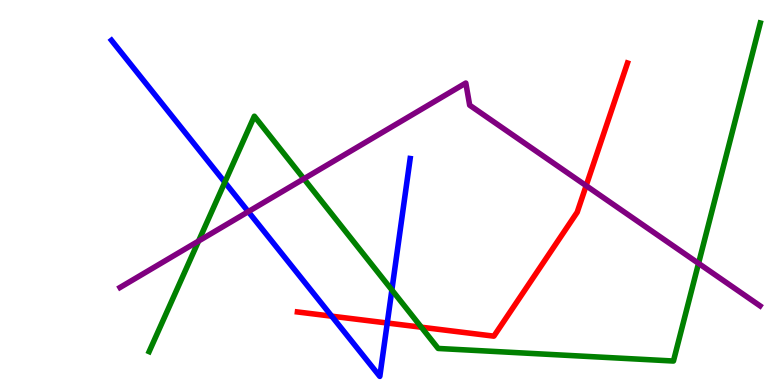[{'lines': ['blue', 'red'], 'intersections': [{'x': 4.28, 'y': 1.79}, {'x': 5.0, 'y': 1.61}]}, {'lines': ['green', 'red'], 'intersections': [{'x': 5.44, 'y': 1.5}]}, {'lines': ['purple', 'red'], 'intersections': [{'x': 7.56, 'y': 5.18}]}, {'lines': ['blue', 'green'], 'intersections': [{'x': 2.9, 'y': 5.27}, {'x': 5.06, 'y': 2.47}]}, {'lines': ['blue', 'purple'], 'intersections': [{'x': 3.2, 'y': 4.5}]}, {'lines': ['green', 'purple'], 'intersections': [{'x': 2.56, 'y': 3.74}, {'x': 3.92, 'y': 5.36}, {'x': 9.01, 'y': 3.16}]}]